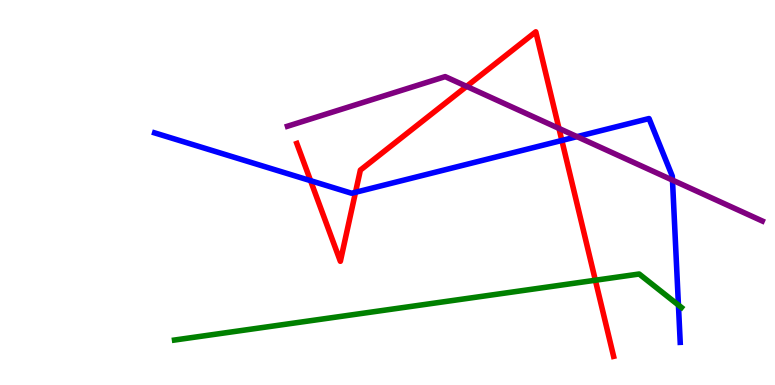[{'lines': ['blue', 'red'], 'intersections': [{'x': 4.01, 'y': 5.31}, {'x': 4.59, 'y': 5.01}, {'x': 7.25, 'y': 6.35}]}, {'lines': ['green', 'red'], 'intersections': [{'x': 7.68, 'y': 2.72}]}, {'lines': ['purple', 'red'], 'intersections': [{'x': 6.02, 'y': 7.76}, {'x': 7.21, 'y': 6.66}]}, {'lines': ['blue', 'green'], 'intersections': [{'x': 8.75, 'y': 2.08}]}, {'lines': ['blue', 'purple'], 'intersections': [{'x': 7.45, 'y': 6.45}, {'x': 8.68, 'y': 5.32}]}, {'lines': ['green', 'purple'], 'intersections': []}]